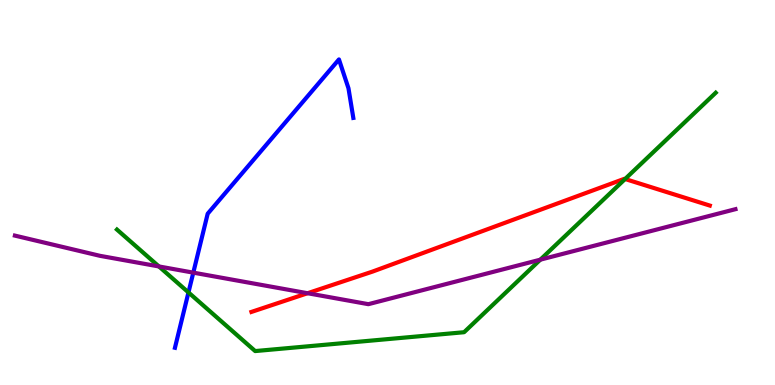[{'lines': ['blue', 'red'], 'intersections': []}, {'lines': ['green', 'red'], 'intersections': [{'x': 8.07, 'y': 5.35}]}, {'lines': ['purple', 'red'], 'intersections': [{'x': 3.97, 'y': 2.38}]}, {'lines': ['blue', 'green'], 'intersections': [{'x': 2.43, 'y': 2.4}]}, {'lines': ['blue', 'purple'], 'intersections': [{'x': 2.49, 'y': 2.92}]}, {'lines': ['green', 'purple'], 'intersections': [{'x': 2.05, 'y': 3.08}, {'x': 6.97, 'y': 3.26}]}]